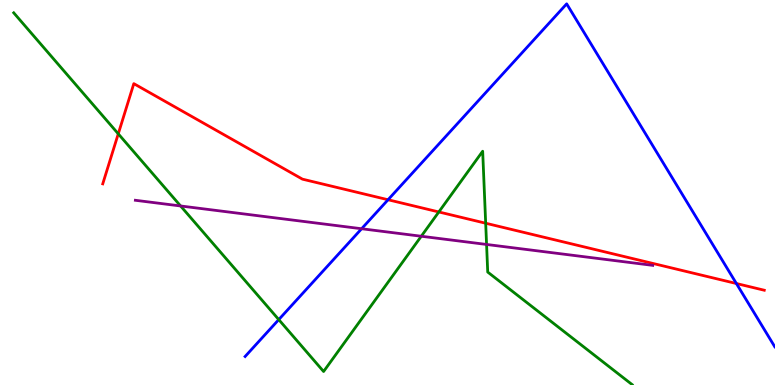[{'lines': ['blue', 'red'], 'intersections': [{'x': 5.01, 'y': 4.81}, {'x': 9.5, 'y': 2.64}]}, {'lines': ['green', 'red'], 'intersections': [{'x': 1.53, 'y': 6.52}, {'x': 5.66, 'y': 4.49}, {'x': 6.27, 'y': 4.2}]}, {'lines': ['purple', 'red'], 'intersections': []}, {'lines': ['blue', 'green'], 'intersections': [{'x': 3.6, 'y': 1.7}]}, {'lines': ['blue', 'purple'], 'intersections': [{'x': 4.67, 'y': 4.06}]}, {'lines': ['green', 'purple'], 'intersections': [{'x': 2.33, 'y': 4.65}, {'x': 5.44, 'y': 3.86}, {'x': 6.28, 'y': 3.65}]}]